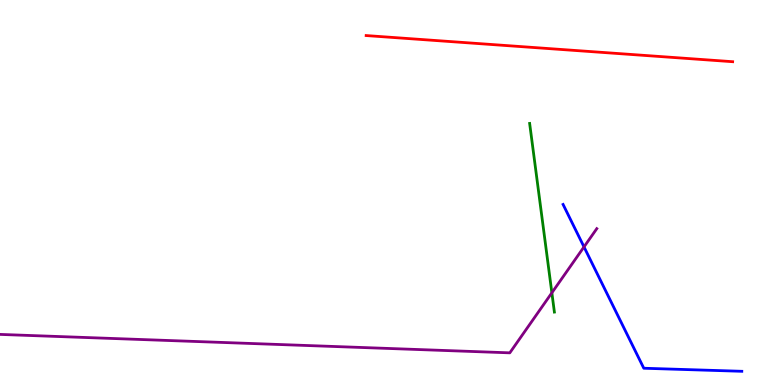[{'lines': ['blue', 'red'], 'intersections': []}, {'lines': ['green', 'red'], 'intersections': []}, {'lines': ['purple', 'red'], 'intersections': []}, {'lines': ['blue', 'green'], 'intersections': []}, {'lines': ['blue', 'purple'], 'intersections': [{'x': 7.54, 'y': 3.59}]}, {'lines': ['green', 'purple'], 'intersections': [{'x': 7.12, 'y': 2.39}]}]